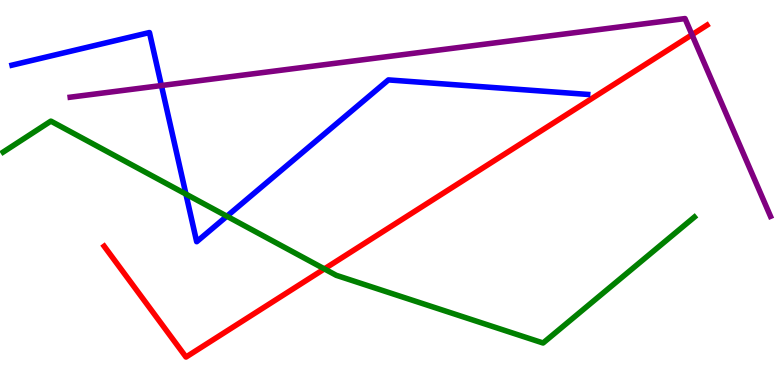[{'lines': ['blue', 'red'], 'intersections': []}, {'lines': ['green', 'red'], 'intersections': [{'x': 4.19, 'y': 3.02}]}, {'lines': ['purple', 'red'], 'intersections': [{'x': 8.93, 'y': 9.1}]}, {'lines': ['blue', 'green'], 'intersections': [{'x': 2.4, 'y': 4.96}, {'x': 2.93, 'y': 4.38}]}, {'lines': ['blue', 'purple'], 'intersections': [{'x': 2.08, 'y': 7.78}]}, {'lines': ['green', 'purple'], 'intersections': []}]